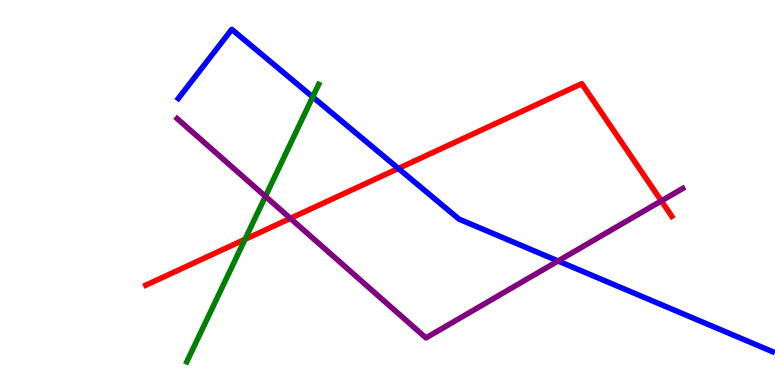[{'lines': ['blue', 'red'], 'intersections': [{'x': 5.14, 'y': 5.62}]}, {'lines': ['green', 'red'], 'intersections': [{'x': 3.16, 'y': 3.78}]}, {'lines': ['purple', 'red'], 'intersections': [{'x': 3.75, 'y': 4.33}, {'x': 8.53, 'y': 4.78}]}, {'lines': ['blue', 'green'], 'intersections': [{'x': 4.03, 'y': 7.48}]}, {'lines': ['blue', 'purple'], 'intersections': [{'x': 7.2, 'y': 3.22}]}, {'lines': ['green', 'purple'], 'intersections': [{'x': 3.42, 'y': 4.9}]}]